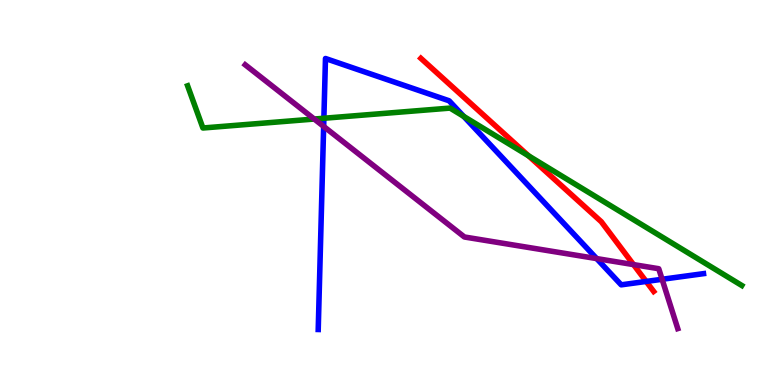[{'lines': ['blue', 'red'], 'intersections': [{'x': 8.34, 'y': 2.69}]}, {'lines': ['green', 'red'], 'intersections': [{'x': 6.82, 'y': 5.95}]}, {'lines': ['purple', 'red'], 'intersections': [{'x': 8.17, 'y': 3.13}]}, {'lines': ['blue', 'green'], 'intersections': [{'x': 4.18, 'y': 6.93}, {'x': 5.98, 'y': 6.98}]}, {'lines': ['blue', 'purple'], 'intersections': [{'x': 4.18, 'y': 6.72}, {'x': 7.7, 'y': 3.28}, {'x': 8.54, 'y': 2.75}]}, {'lines': ['green', 'purple'], 'intersections': [{'x': 4.05, 'y': 6.91}]}]